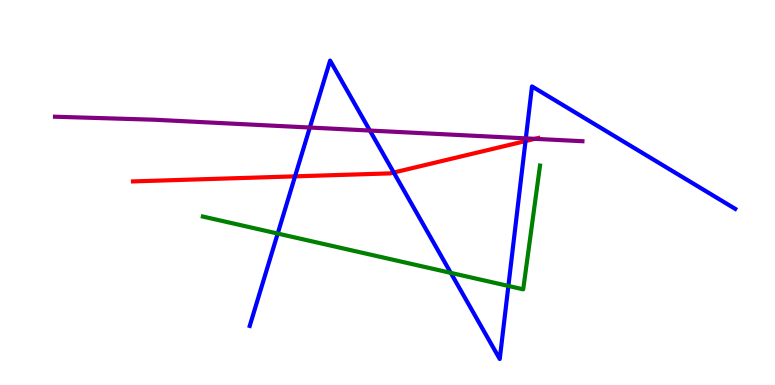[{'lines': ['blue', 'red'], 'intersections': [{'x': 3.81, 'y': 5.42}, {'x': 5.08, 'y': 5.52}, {'x': 6.78, 'y': 6.34}]}, {'lines': ['green', 'red'], 'intersections': []}, {'lines': ['purple', 'red'], 'intersections': [{'x': 6.9, 'y': 6.39}]}, {'lines': ['blue', 'green'], 'intersections': [{'x': 3.58, 'y': 3.93}, {'x': 5.82, 'y': 2.91}, {'x': 6.56, 'y': 2.57}]}, {'lines': ['blue', 'purple'], 'intersections': [{'x': 4.0, 'y': 6.69}, {'x': 4.77, 'y': 6.61}, {'x': 6.78, 'y': 6.41}]}, {'lines': ['green', 'purple'], 'intersections': []}]